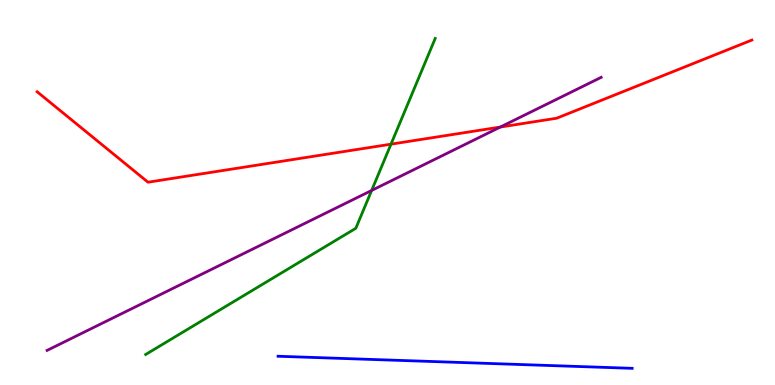[{'lines': ['blue', 'red'], 'intersections': []}, {'lines': ['green', 'red'], 'intersections': [{'x': 5.05, 'y': 6.26}]}, {'lines': ['purple', 'red'], 'intersections': [{'x': 6.46, 'y': 6.7}]}, {'lines': ['blue', 'green'], 'intersections': []}, {'lines': ['blue', 'purple'], 'intersections': []}, {'lines': ['green', 'purple'], 'intersections': [{'x': 4.8, 'y': 5.05}]}]